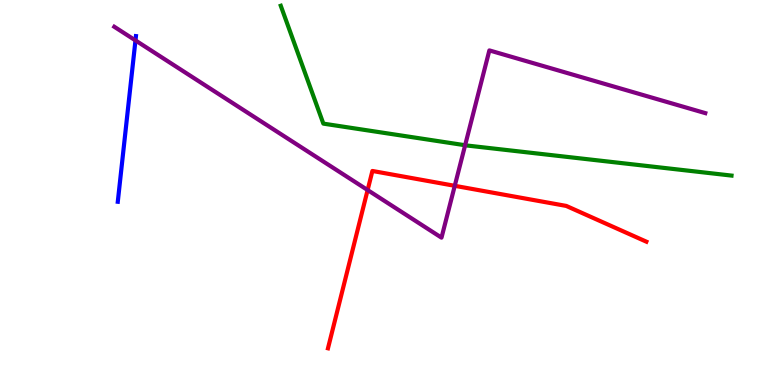[{'lines': ['blue', 'red'], 'intersections': []}, {'lines': ['green', 'red'], 'intersections': []}, {'lines': ['purple', 'red'], 'intersections': [{'x': 4.74, 'y': 5.06}, {'x': 5.87, 'y': 5.17}]}, {'lines': ['blue', 'green'], 'intersections': []}, {'lines': ['blue', 'purple'], 'intersections': [{'x': 1.75, 'y': 8.95}]}, {'lines': ['green', 'purple'], 'intersections': [{'x': 6.0, 'y': 6.23}]}]